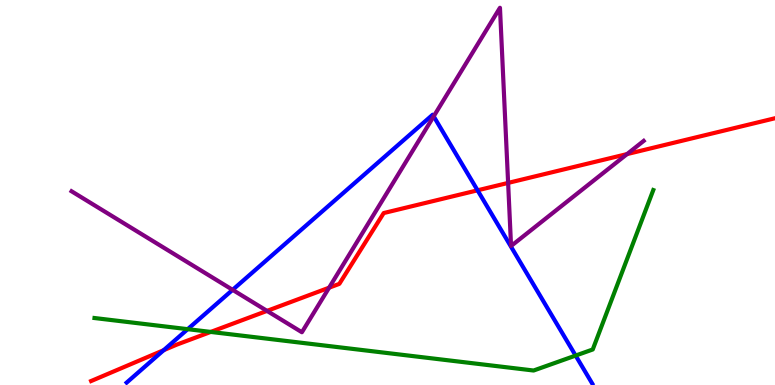[{'lines': ['blue', 'red'], 'intersections': [{'x': 2.11, 'y': 0.904}, {'x': 6.16, 'y': 5.06}]}, {'lines': ['green', 'red'], 'intersections': [{'x': 2.72, 'y': 1.38}]}, {'lines': ['purple', 'red'], 'intersections': [{'x': 3.45, 'y': 1.92}, {'x': 4.25, 'y': 2.53}, {'x': 6.56, 'y': 5.25}, {'x': 8.09, 'y': 6.0}]}, {'lines': ['blue', 'green'], 'intersections': [{'x': 2.42, 'y': 1.45}, {'x': 7.43, 'y': 0.764}]}, {'lines': ['blue', 'purple'], 'intersections': [{'x': 3.0, 'y': 2.47}, {'x': 5.6, 'y': 6.98}]}, {'lines': ['green', 'purple'], 'intersections': []}]